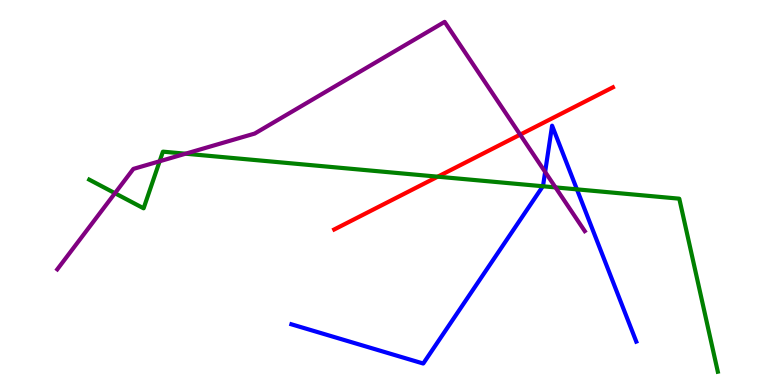[{'lines': ['blue', 'red'], 'intersections': []}, {'lines': ['green', 'red'], 'intersections': [{'x': 5.65, 'y': 5.41}]}, {'lines': ['purple', 'red'], 'intersections': [{'x': 6.71, 'y': 6.5}]}, {'lines': ['blue', 'green'], 'intersections': [{'x': 7.0, 'y': 5.16}, {'x': 7.44, 'y': 5.08}]}, {'lines': ['blue', 'purple'], 'intersections': [{'x': 7.03, 'y': 5.53}]}, {'lines': ['green', 'purple'], 'intersections': [{'x': 1.48, 'y': 4.98}, {'x': 2.06, 'y': 5.81}, {'x': 2.39, 'y': 6.01}, {'x': 7.17, 'y': 5.13}]}]